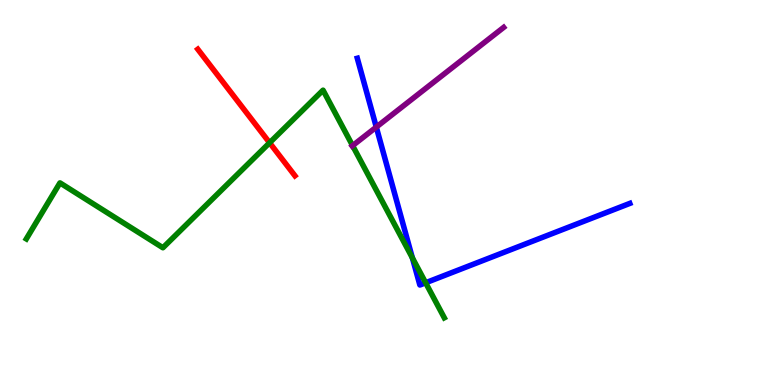[{'lines': ['blue', 'red'], 'intersections': []}, {'lines': ['green', 'red'], 'intersections': [{'x': 3.48, 'y': 6.29}]}, {'lines': ['purple', 'red'], 'intersections': []}, {'lines': ['blue', 'green'], 'intersections': [{'x': 5.32, 'y': 3.3}, {'x': 5.49, 'y': 2.66}]}, {'lines': ['blue', 'purple'], 'intersections': [{'x': 4.86, 'y': 6.7}]}, {'lines': ['green', 'purple'], 'intersections': [{'x': 4.55, 'y': 6.22}]}]